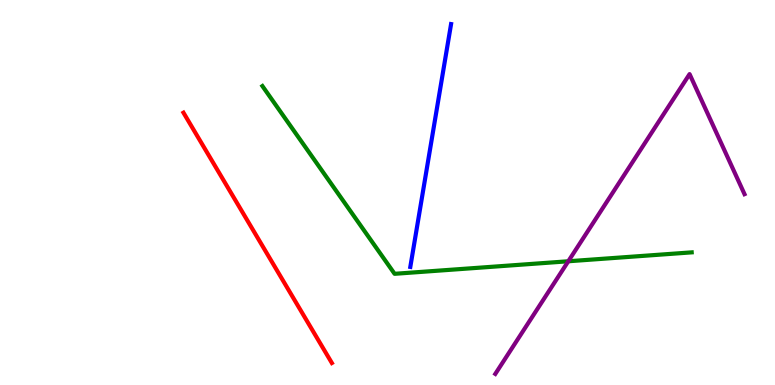[{'lines': ['blue', 'red'], 'intersections': []}, {'lines': ['green', 'red'], 'intersections': []}, {'lines': ['purple', 'red'], 'intersections': []}, {'lines': ['blue', 'green'], 'intersections': []}, {'lines': ['blue', 'purple'], 'intersections': []}, {'lines': ['green', 'purple'], 'intersections': [{'x': 7.33, 'y': 3.21}]}]